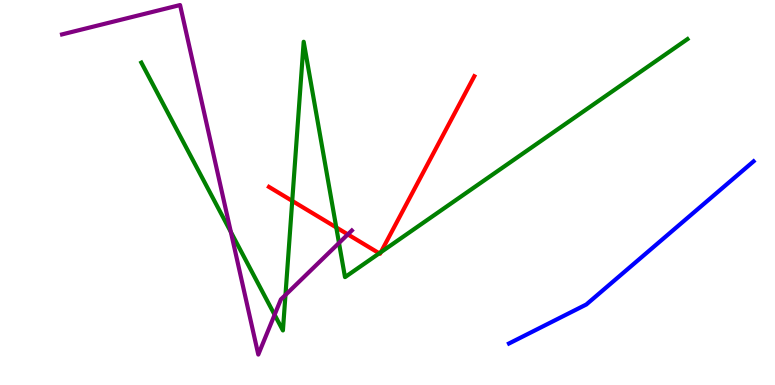[{'lines': ['blue', 'red'], 'intersections': []}, {'lines': ['green', 'red'], 'intersections': [{'x': 3.77, 'y': 4.78}, {'x': 4.34, 'y': 4.09}, {'x': 4.89, 'y': 3.42}, {'x': 4.91, 'y': 3.45}]}, {'lines': ['purple', 'red'], 'intersections': [{'x': 4.49, 'y': 3.91}]}, {'lines': ['blue', 'green'], 'intersections': []}, {'lines': ['blue', 'purple'], 'intersections': []}, {'lines': ['green', 'purple'], 'intersections': [{'x': 2.98, 'y': 3.97}, {'x': 3.54, 'y': 1.82}, {'x': 3.68, 'y': 2.34}, {'x': 4.37, 'y': 3.69}]}]